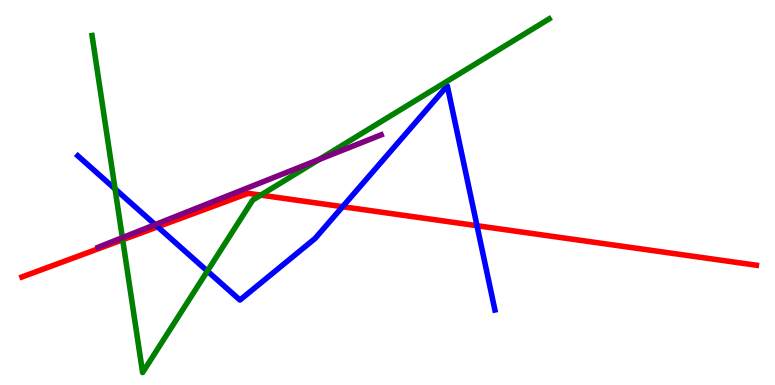[{'lines': ['blue', 'red'], 'intersections': [{'x': 2.03, 'y': 4.11}, {'x': 4.42, 'y': 4.63}, {'x': 6.15, 'y': 4.14}]}, {'lines': ['green', 'red'], 'intersections': [{'x': 1.58, 'y': 3.77}, {'x': 3.37, 'y': 4.93}]}, {'lines': ['purple', 'red'], 'intersections': []}, {'lines': ['blue', 'green'], 'intersections': [{'x': 1.48, 'y': 5.09}, {'x': 2.68, 'y': 2.96}]}, {'lines': ['blue', 'purple'], 'intersections': [{'x': 2.0, 'y': 4.17}]}, {'lines': ['green', 'purple'], 'intersections': [{'x': 1.58, 'y': 3.83}, {'x': 4.12, 'y': 5.86}]}]